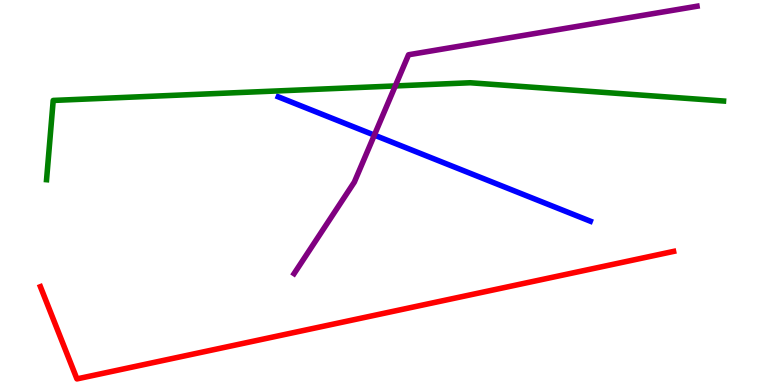[{'lines': ['blue', 'red'], 'intersections': []}, {'lines': ['green', 'red'], 'intersections': []}, {'lines': ['purple', 'red'], 'intersections': []}, {'lines': ['blue', 'green'], 'intersections': []}, {'lines': ['blue', 'purple'], 'intersections': [{'x': 4.83, 'y': 6.49}]}, {'lines': ['green', 'purple'], 'intersections': [{'x': 5.1, 'y': 7.77}]}]